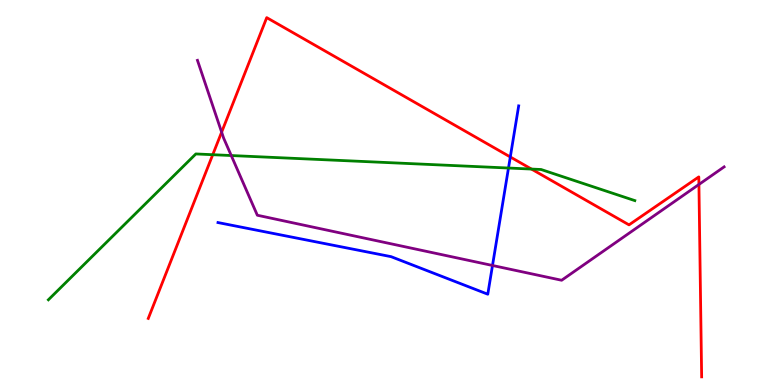[{'lines': ['blue', 'red'], 'intersections': [{'x': 6.58, 'y': 5.92}]}, {'lines': ['green', 'red'], 'intersections': [{'x': 2.75, 'y': 5.98}, {'x': 6.86, 'y': 5.61}]}, {'lines': ['purple', 'red'], 'intersections': [{'x': 2.86, 'y': 6.57}, {'x': 9.02, 'y': 5.21}]}, {'lines': ['blue', 'green'], 'intersections': [{'x': 6.56, 'y': 5.64}]}, {'lines': ['blue', 'purple'], 'intersections': [{'x': 6.35, 'y': 3.1}]}, {'lines': ['green', 'purple'], 'intersections': [{'x': 2.98, 'y': 5.96}]}]